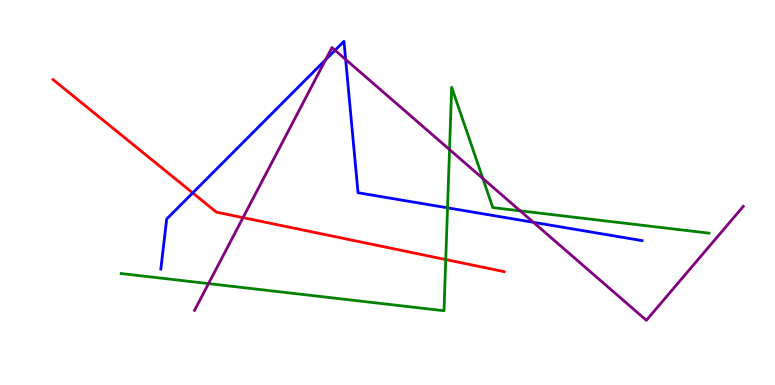[{'lines': ['blue', 'red'], 'intersections': [{'x': 2.49, 'y': 4.99}]}, {'lines': ['green', 'red'], 'intersections': [{'x': 5.75, 'y': 3.26}]}, {'lines': ['purple', 'red'], 'intersections': [{'x': 3.14, 'y': 4.35}]}, {'lines': ['blue', 'green'], 'intersections': [{'x': 5.77, 'y': 4.6}]}, {'lines': ['blue', 'purple'], 'intersections': [{'x': 4.2, 'y': 8.45}, {'x': 4.32, 'y': 8.69}, {'x': 4.46, 'y': 8.46}, {'x': 6.88, 'y': 4.23}]}, {'lines': ['green', 'purple'], 'intersections': [{'x': 2.69, 'y': 2.63}, {'x': 5.8, 'y': 6.12}, {'x': 6.23, 'y': 5.36}, {'x': 6.71, 'y': 4.52}]}]